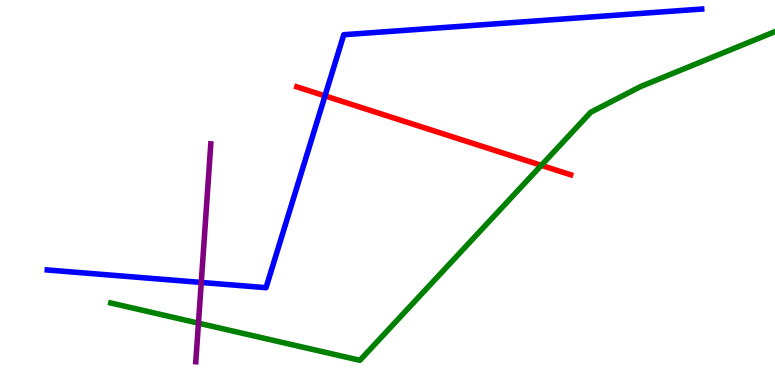[{'lines': ['blue', 'red'], 'intersections': [{'x': 4.19, 'y': 7.51}]}, {'lines': ['green', 'red'], 'intersections': [{'x': 6.98, 'y': 5.71}]}, {'lines': ['purple', 'red'], 'intersections': []}, {'lines': ['blue', 'green'], 'intersections': []}, {'lines': ['blue', 'purple'], 'intersections': [{'x': 2.6, 'y': 2.66}]}, {'lines': ['green', 'purple'], 'intersections': [{'x': 2.56, 'y': 1.61}]}]